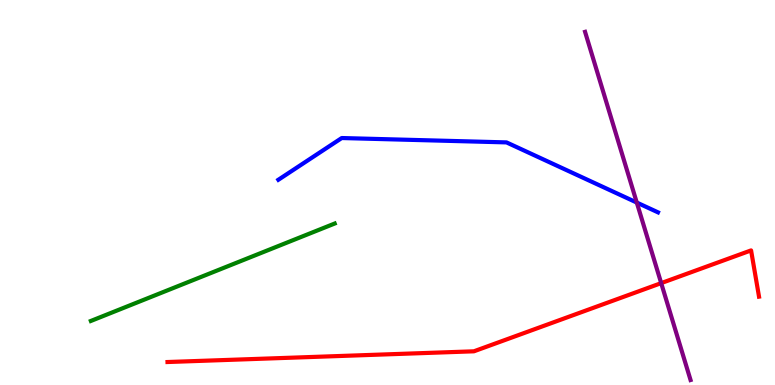[{'lines': ['blue', 'red'], 'intersections': []}, {'lines': ['green', 'red'], 'intersections': []}, {'lines': ['purple', 'red'], 'intersections': [{'x': 8.53, 'y': 2.65}]}, {'lines': ['blue', 'green'], 'intersections': []}, {'lines': ['blue', 'purple'], 'intersections': [{'x': 8.22, 'y': 4.74}]}, {'lines': ['green', 'purple'], 'intersections': []}]